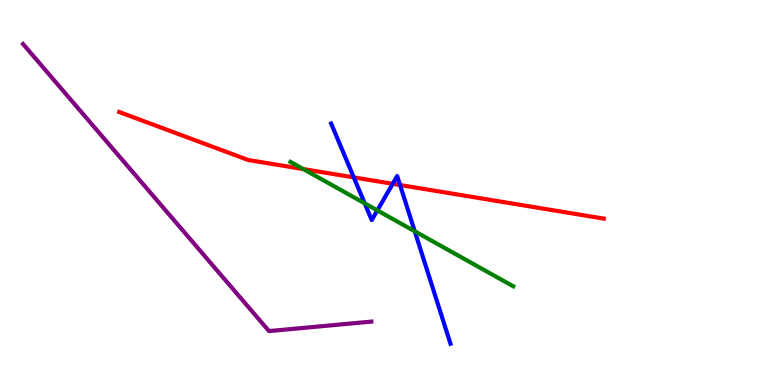[{'lines': ['blue', 'red'], 'intersections': [{'x': 4.56, 'y': 5.39}, {'x': 5.07, 'y': 5.23}, {'x': 5.16, 'y': 5.19}]}, {'lines': ['green', 'red'], 'intersections': [{'x': 3.91, 'y': 5.61}]}, {'lines': ['purple', 'red'], 'intersections': []}, {'lines': ['blue', 'green'], 'intersections': [{'x': 4.71, 'y': 4.72}, {'x': 4.87, 'y': 4.54}, {'x': 5.35, 'y': 3.99}]}, {'lines': ['blue', 'purple'], 'intersections': []}, {'lines': ['green', 'purple'], 'intersections': []}]